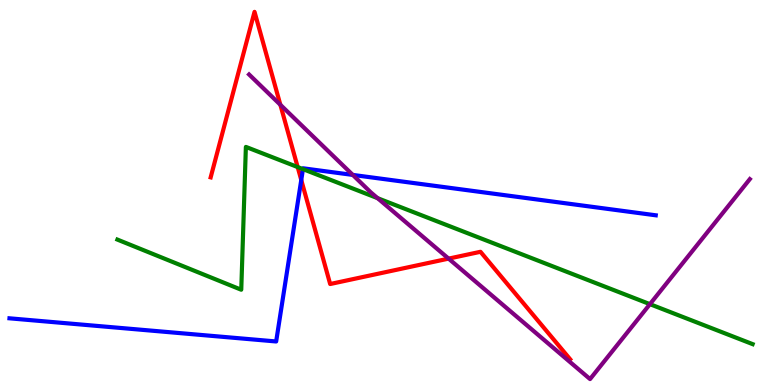[{'lines': ['blue', 'red'], 'intersections': [{'x': 3.89, 'y': 5.32}]}, {'lines': ['green', 'red'], 'intersections': [{'x': 3.84, 'y': 5.66}]}, {'lines': ['purple', 'red'], 'intersections': [{'x': 3.62, 'y': 7.28}, {'x': 5.79, 'y': 3.28}]}, {'lines': ['blue', 'green'], 'intersections': [{'x': 3.91, 'y': 5.61}]}, {'lines': ['blue', 'purple'], 'intersections': [{'x': 4.55, 'y': 5.46}]}, {'lines': ['green', 'purple'], 'intersections': [{'x': 4.87, 'y': 4.85}, {'x': 8.39, 'y': 2.1}]}]